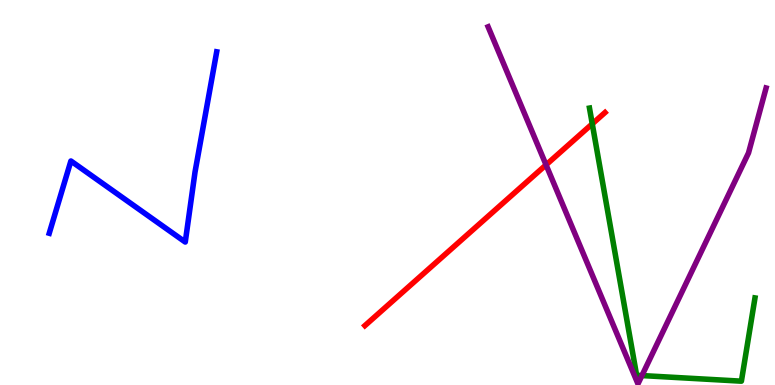[{'lines': ['blue', 'red'], 'intersections': []}, {'lines': ['green', 'red'], 'intersections': [{'x': 7.64, 'y': 6.78}]}, {'lines': ['purple', 'red'], 'intersections': [{'x': 7.05, 'y': 5.72}]}, {'lines': ['blue', 'green'], 'intersections': []}, {'lines': ['blue', 'purple'], 'intersections': []}, {'lines': ['green', 'purple'], 'intersections': [{'x': 8.28, 'y': 0.245}]}]